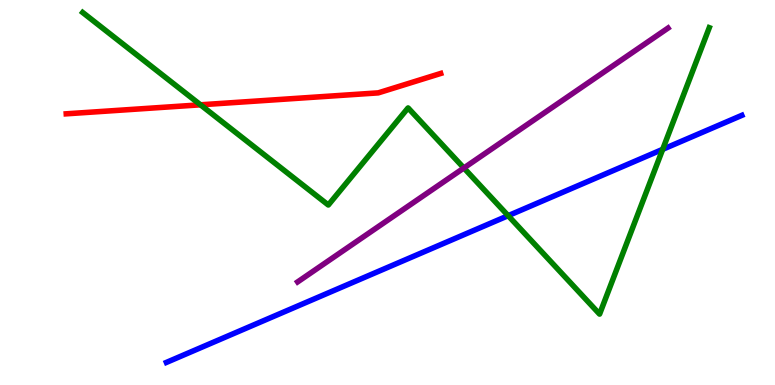[{'lines': ['blue', 'red'], 'intersections': []}, {'lines': ['green', 'red'], 'intersections': [{'x': 2.59, 'y': 7.28}]}, {'lines': ['purple', 'red'], 'intersections': []}, {'lines': ['blue', 'green'], 'intersections': [{'x': 6.56, 'y': 4.4}, {'x': 8.55, 'y': 6.12}]}, {'lines': ['blue', 'purple'], 'intersections': []}, {'lines': ['green', 'purple'], 'intersections': [{'x': 5.99, 'y': 5.64}]}]